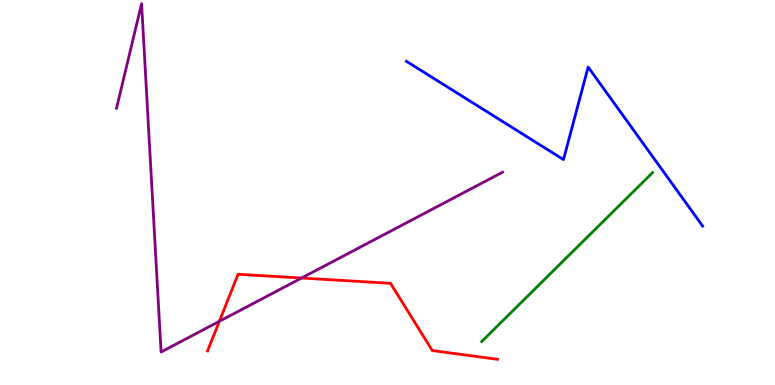[{'lines': ['blue', 'red'], 'intersections': []}, {'lines': ['green', 'red'], 'intersections': []}, {'lines': ['purple', 'red'], 'intersections': [{'x': 2.83, 'y': 1.65}, {'x': 3.89, 'y': 2.78}]}, {'lines': ['blue', 'green'], 'intersections': []}, {'lines': ['blue', 'purple'], 'intersections': []}, {'lines': ['green', 'purple'], 'intersections': []}]